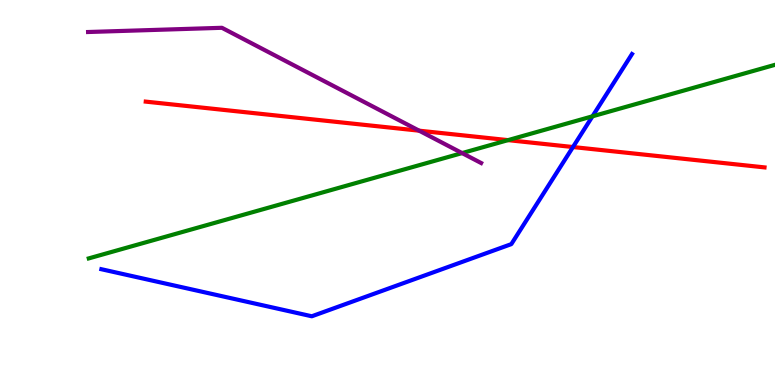[{'lines': ['blue', 'red'], 'intersections': [{'x': 7.39, 'y': 6.18}]}, {'lines': ['green', 'red'], 'intersections': [{'x': 6.56, 'y': 6.36}]}, {'lines': ['purple', 'red'], 'intersections': [{'x': 5.41, 'y': 6.61}]}, {'lines': ['blue', 'green'], 'intersections': [{'x': 7.64, 'y': 6.98}]}, {'lines': ['blue', 'purple'], 'intersections': []}, {'lines': ['green', 'purple'], 'intersections': [{'x': 5.96, 'y': 6.02}]}]